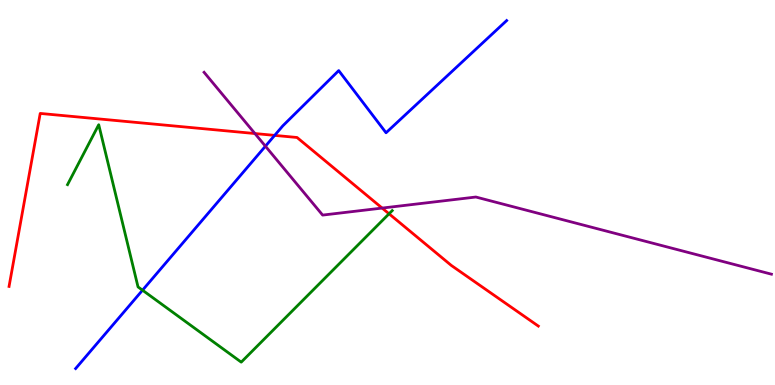[{'lines': ['blue', 'red'], 'intersections': [{'x': 3.54, 'y': 6.48}]}, {'lines': ['green', 'red'], 'intersections': [{'x': 5.02, 'y': 4.45}]}, {'lines': ['purple', 'red'], 'intersections': [{'x': 3.29, 'y': 6.53}, {'x': 4.93, 'y': 4.6}]}, {'lines': ['blue', 'green'], 'intersections': [{'x': 1.84, 'y': 2.46}]}, {'lines': ['blue', 'purple'], 'intersections': [{'x': 3.42, 'y': 6.2}]}, {'lines': ['green', 'purple'], 'intersections': []}]